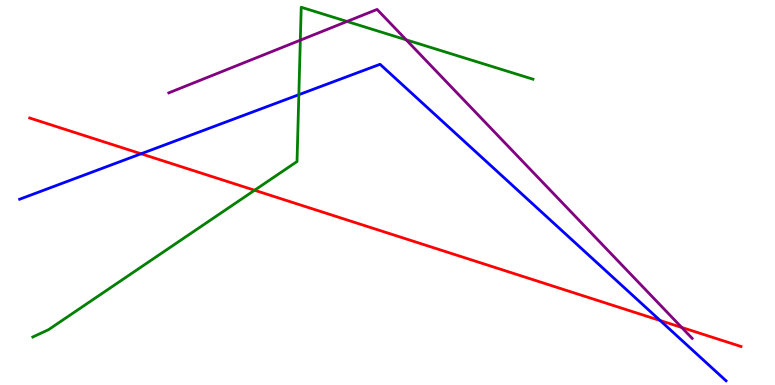[{'lines': ['blue', 'red'], 'intersections': [{'x': 1.82, 'y': 6.01}, {'x': 8.52, 'y': 1.67}]}, {'lines': ['green', 'red'], 'intersections': [{'x': 3.29, 'y': 5.06}]}, {'lines': ['purple', 'red'], 'intersections': [{'x': 8.8, 'y': 1.5}]}, {'lines': ['blue', 'green'], 'intersections': [{'x': 3.86, 'y': 7.54}]}, {'lines': ['blue', 'purple'], 'intersections': []}, {'lines': ['green', 'purple'], 'intersections': [{'x': 3.88, 'y': 8.96}, {'x': 4.48, 'y': 9.44}, {'x': 5.24, 'y': 8.97}]}]